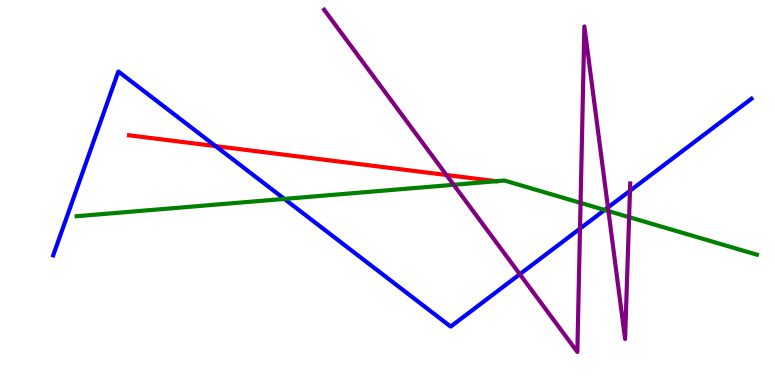[{'lines': ['blue', 'red'], 'intersections': [{'x': 2.78, 'y': 6.2}]}, {'lines': ['green', 'red'], 'intersections': []}, {'lines': ['purple', 'red'], 'intersections': [{'x': 5.76, 'y': 5.45}]}, {'lines': ['blue', 'green'], 'intersections': [{'x': 3.67, 'y': 4.83}, {'x': 7.8, 'y': 4.55}]}, {'lines': ['blue', 'purple'], 'intersections': [{'x': 6.71, 'y': 2.88}, {'x': 7.48, 'y': 4.06}, {'x': 7.84, 'y': 4.61}, {'x': 8.13, 'y': 5.04}]}, {'lines': ['green', 'purple'], 'intersections': [{'x': 5.85, 'y': 5.2}, {'x': 7.49, 'y': 4.73}, {'x': 7.85, 'y': 4.52}, {'x': 8.12, 'y': 4.36}]}]